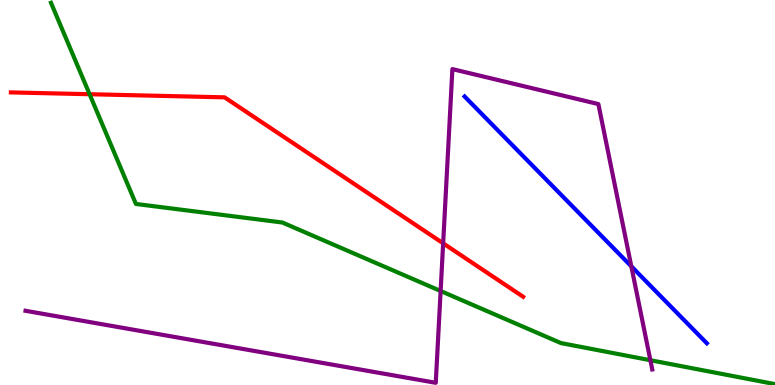[{'lines': ['blue', 'red'], 'intersections': []}, {'lines': ['green', 'red'], 'intersections': [{'x': 1.16, 'y': 7.55}]}, {'lines': ['purple', 'red'], 'intersections': [{'x': 5.72, 'y': 3.68}]}, {'lines': ['blue', 'green'], 'intersections': []}, {'lines': ['blue', 'purple'], 'intersections': [{'x': 8.15, 'y': 3.08}]}, {'lines': ['green', 'purple'], 'intersections': [{'x': 5.69, 'y': 2.44}, {'x': 8.39, 'y': 0.643}]}]